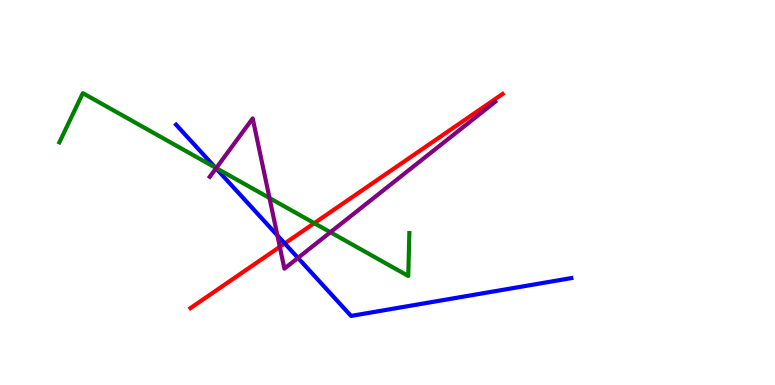[{'lines': ['blue', 'red'], 'intersections': [{'x': 3.67, 'y': 3.68}]}, {'lines': ['green', 'red'], 'intersections': [{'x': 4.06, 'y': 4.2}]}, {'lines': ['purple', 'red'], 'intersections': [{'x': 3.61, 'y': 3.59}]}, {'lines': ['blue', 'green'], 'intersections': [{'x': 2.78, 'y': 5.65}]}, {'lines': ['blue', 'purple'], 'intersections': [{'x': 2.79, 'y': 5.63}, {'x': 3.58, 'y': 3.89}, {'x': 3.84, 'y': 3.3}]}, {'lines': ['green', 'purple'], 'intersections': [{'x': 2.79, 'y': 5.63}, {'x': 3.48, 'y': 4.86}, {'x': 4.26, 'y': 3.97}]}]